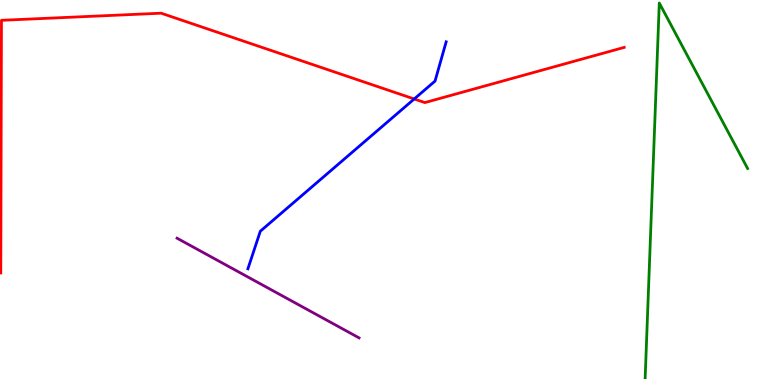[{'lines': ['blue', 'red'], 'intersections': [{'x': 5.34, 'y': 7.43}]}, {'lines': ['green', 'red'], 'intersections': []}, {'lines': ['purple', 'red'], 'intersections': []}, {'lines': ['blue', 'green'], 'intersections': []}, {'lines': ['blue', 'purple'], 'intersections': []}, {'lines': ['green', 'purple'], 'intersections': []}]